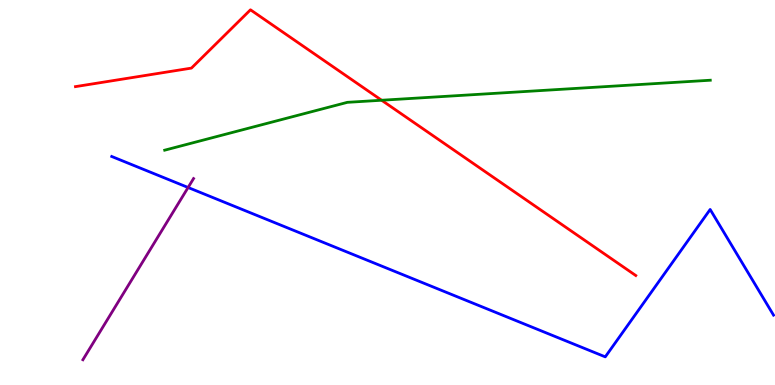[{'lines': ['blue', 'red'], 'intersections': []}, {'lines': ['green', 'red'], 'intersections': [{'x': 4.92, 'y': 7.4}]}, {'lines': ['purple', 'red'], 'intersections': []}, {'lines': ['blue', 'green'], 'intersections': []}, {'lines': ['blue', 'purple'], 'intersections': [{'x': 2.43, 'y': 5.13}]}, {'lines': ['green', 'purple'], 'intersections': []}]